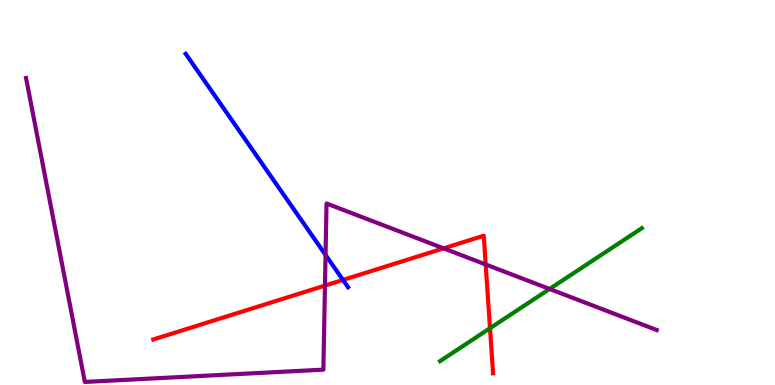[{'lines': ['blue', 'red'], 'intersections': [{'x': 4.43, 'y': 2.73}]}, {'lines': ['green', 'red'], 'intersections': [{'x': 6.32, 'y': 1.47}]}, {'lines': ['purple', 'red'], 'intersections': [{'x': 4.19, 'y': 2.58}, {'x': 5.72, 'y': 3.55}, {'x': 6.27, 'y': 3.13}]}, {'lines': ['blue', 'green'], 'intersections': []}, {'lines': ['blue', 'purple'], 'intersections': [{'x': 4.2, 'y': 3.38}]}, {'lines': ['green', 'purple'], 'intersections': [{'x': 7.09, 'y': 2.49}]}]